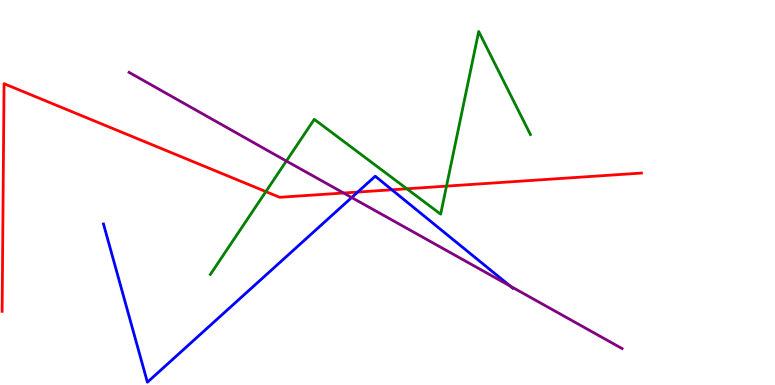[{'lines': ['blue', 'red'], 'intersections': [{'x': 4.62, 'y': 5.01}, {'x': 5.06, 'y': 5.07}]}, {'lines': ['green', 'red'], 'intersections': [{'x': 3.43, 'y': 5.02}, {'x': 5.25, 'y': 5.1}, {'x': 5.76, 'y': 5.17}]}, {'lines': ['purple', 'red'], 'intersections': [{'x': 4.43, 'y': 4.99}]}, {'lines': ['blue', 'green'], 'intersections': []}, {'lines': ['blue', 'purple'], 'intersections': [{'x': 4.54, 'y': 4.87}, {'x': 6.58, 'y': 2.57}]}, {'lines': ['green', 'purple'], 'intersections': [{'x': 3.69, 'y': 5.82}]}]